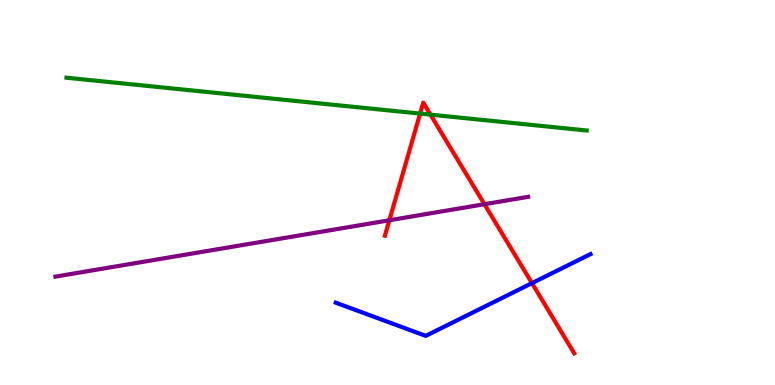[{'lines': ['blue', 'red'], 'intersections': [{'x': 6.86, 'y': 2.65}]}, {'lines': ['green', 'red'], 'intersections': [{'x': 5.42, 'y': 7.05}, {'x': 5.55, 'y': 7.02}]}, {'lines': ['purple', 'red'], 'intersections': [{'x': 5.02, 'y': 4.28}, {'x': 6.25, 'y': 4.7}]}, {'lines': ['blue', 'green'], 'intersections': []}, {'lines': ['blue', 'purple'], 'intersections': []}, {'lines': ['green', 'purple'], 'intersections': []}]